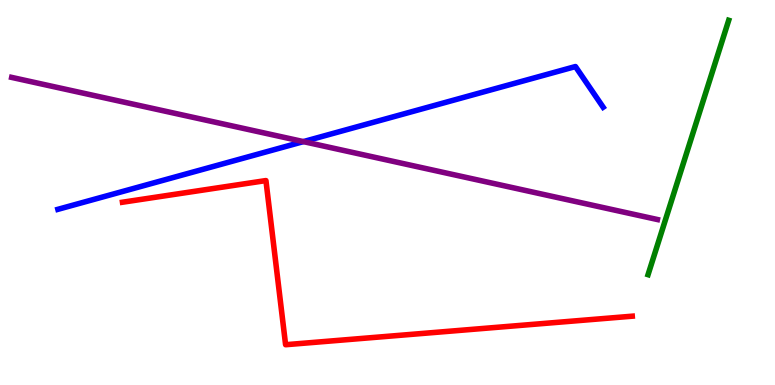[{'lines': ['blue', 'red'], 'intersections': []}, {'lines': ['green', 'red'], 'intersections': []}, {'lines': ['purple', 'red'], 'intersections': []}, {'lines': ['blue', 'green'], 'intersections': []}, {'lines': ['blue', 'purple'], 'intersections': [{'x': 3.91, 'y': 6.32}]}, {'lines': ['green', 'purple'], 'intersections': []}]